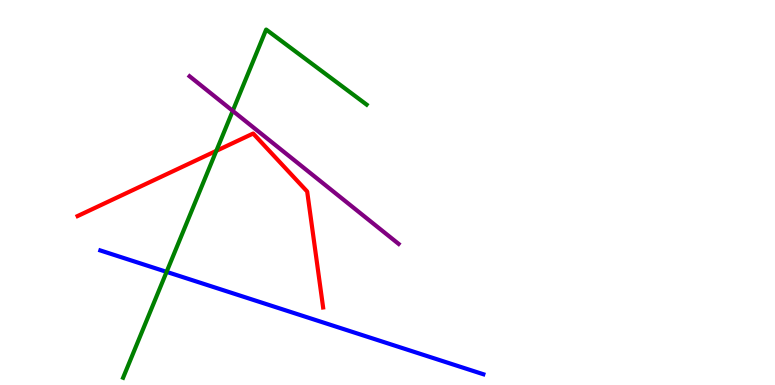[{'lines': ['blue', 'red'], 'intersections': []}, {'lines': ['green', 'red'], 'intersections': [{'x': 2.79, 'y': 6.08}]}, {'lines': ['purple', 'red'], 'intersections': []}, {'lines': ['blue', 'green'], 'intersections': [{'x': 2.15, 'y': 2.94}]}, {'lines': ['blue', 'purple'], 'intersections': []}, {'lines': ['green', 'purple'], 'intersections': [{'x': 3.0, 'y': 7.12}]}]